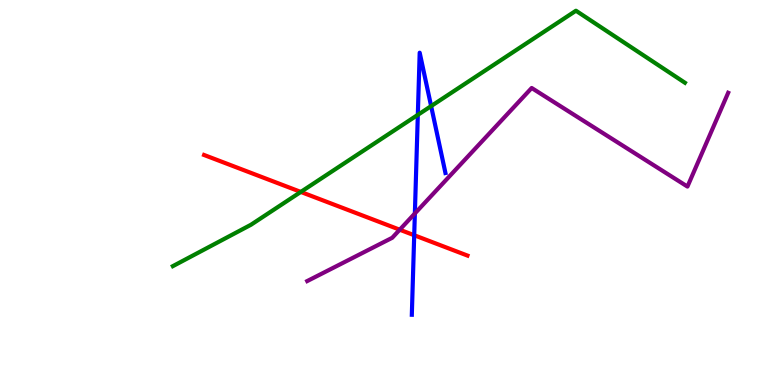[{'lines': ['blue', 'red'], 'intersections': [{'x': 5.34, 'y': 3.89}]}, {'lines': ['green', 'red'], 'intersections': [{'x': 3.88, 'y': 5.01}]}, {'lines': ['purple', 'red'], 'intersections': [{'x': 5.16, 'y': 4.03}]}, {'lines': ['blue', 'green'], 'intersections': [{'x': 5.39, 'y': 7.02}, {'x': 5.56, 'y': 7.24}]}, {'lines': ['blue', 'purple'], 'intersections': [{'x': 5.35, 'y': 4.46}]}, {'lines': ['green', 'purple'], 'intersections': []}]